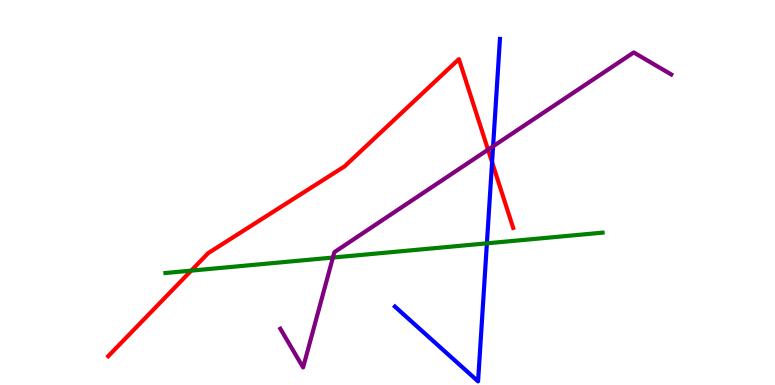[{'lines': ['blue', 'red'], 'intersections': [{'x': 6.35, 'y': 5.79}]}, {'lines': ['green', 'red'], 'intersections': [{'x': 2.47, 'y': 2.97}]}, {'lines': ['purple', 'red'], 'intersections': [{'x': 6.3, 'y': 6.11}]}, {'lines': ['blue', 'green'], 'intersections': [{'x': 6.28, 'y': 3.68}]}, {'lines': ['blue', 'purple'], 'intersections': [{'x': 6.36, 'y': 6.2}]}, {'lines': ['green', 'purple'], 'intersections': [{'x': 4.3, 'y': 3.31}]}]